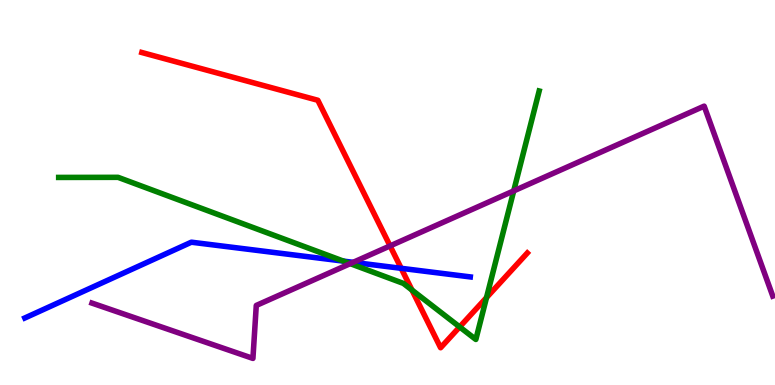[{'lines': ['blue', 'red'], 'intersections': [{'x': 5.18, 'y': 3.03}]}, {'lines': ['green', 'red'], 'intersections': [{'x': 5.32, 'y': 2.47}, {'x': 5.93, 'y': 1.51}, {'x': 6.28, 'y': 2.27}]}, {'lines': ['purple', 'red'], 'intersections': [{'x': 5.03, 'y': 3.61}]}, {'lines': ['blue', 'green'], 'intersections': [{'x': 4.43, 'y': 3.22}]}, {'lines': ['blue', 'purple'], 'intersections': [{'x': 4.56, 'y': 3.19}]}, {'lines': ['green', 'purple'], 'intersections': [{'x': 4.52, 'y': 3.15}, {'x': 6.63, 'y': 5.04}]}]